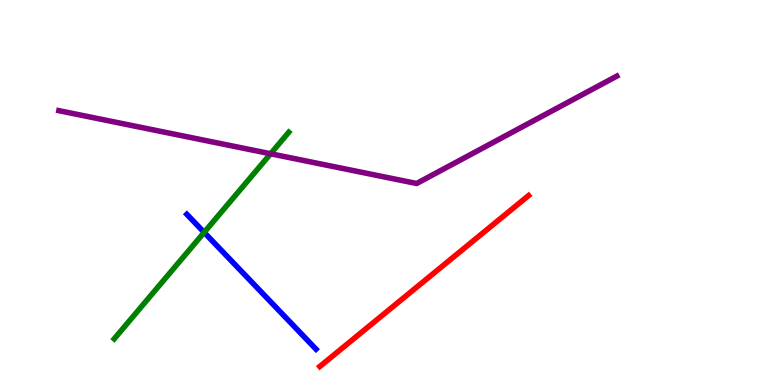[{'lines': ['blue', 'red'], 'intersections': []}, {'lines': ['green', 'red'], 'intersections': []}, {'lines': ['purple', 'red'], 'intersections': []}, {'lines': ['blue', 'green'], 'intersections': [{'x': 2.63, 'y': 3.96}]}, {'lines': ['blue', 'purple'], 'intersections': []}, {'lines': ['green', 'purple'], 'intersections': [{'x': 3.49, 'y': 6.01}]}]